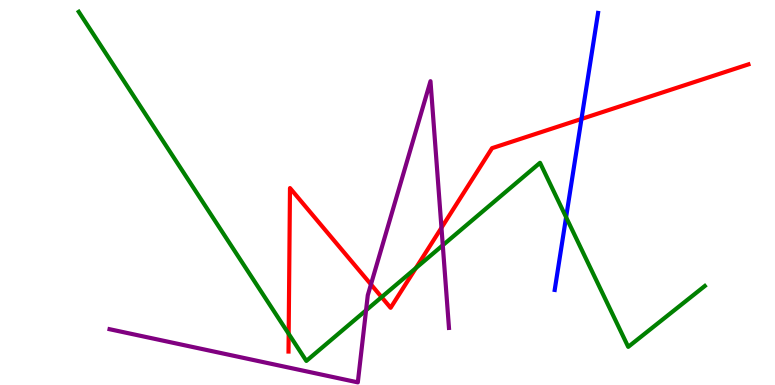[{'lines': ['blue', 'red'], 'intersections': [{'x': 7.5, 'y': 6.91}]}, {'lines': ['green', 'red'], 'intersections': [{'x': 3.72, 'y': 1.33}, {'x': 4.92, 'y': 2.28}, {'x': 5.37, 'y': 3.04}]}, {'lines': ['purple', 'red'], 'intersections': [{'x': 4.79, 'y': 2.61}, {'x': 5.7, 'y': 4.08}]}, {'lines': ['blue', 'green'], 'intersections': [{'x': 7.3, 'y': 4.36}]}, {'lines': ['blue', 'purple'], 'intersections': []}, {'lines': ['green', 'purple'], 'intersections': [{'x': 4.72, 'y': 1.94}, {'x': 5.71, 'y': 3.63}]}]